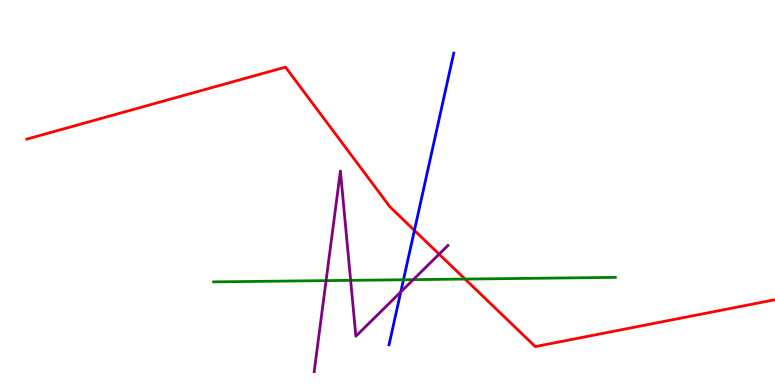[{'lines': ['blue', 'red'], 'intersections': [{'x': 5.35, 'y': 4.02}]}, {'lines': ['green', 'red'], 'intersections': [{'x': 6.0, 'y': 2.75}]}, {'lines': ['purple', 'red'], 'intersections': [{'x': 5.67, 'y': 3.4}]}, {'lines': ['blue', 'green'], 'intersections': [{'x': 5.21, 'y': 2.73}]}, {'lines': ['blue', 'purple'], 'intersections': [{'x': 5.17, 'y': 2.42}]}, {'lines': ['green', 'purple'], 'intersections': [{'x': 4.21, 'y': 2.71}, {'x': 4.52, 'y': 2.72}, {'x': 5.33, 'y': 2.74}]}]